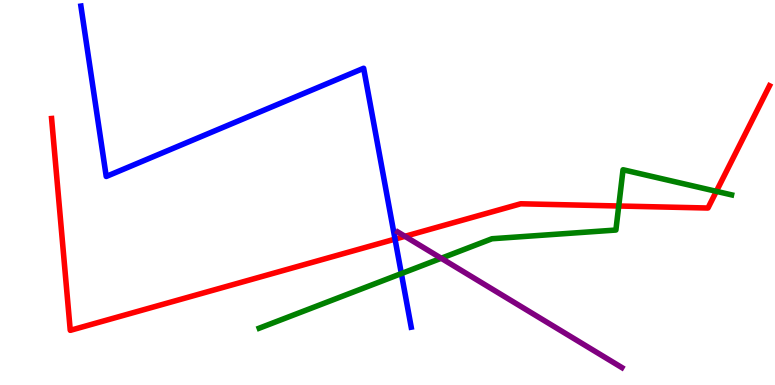[{'lines': ['blue', 'red'], 'intersections': [{'x': 5.1, 'y': 3.79}]}, {'lines': ['green', 'red'], 'intersections': [{'x': 7.98, 'y': 4.65}, {'x': 9.24, 'y': 5.03}]}, {'lines': ['purple', 'red'], 'intersections': [{'x': 5.23, 'y': 3.86}]}, {'lines': ['blue', 'green'], 'intersections': [{'x': 5.18, 'y': 2.89}]}, {'lines': ['blue', 'purple'], 'intersections': []}, {'lines': ['green', 'purple'], 'intersections': [{'x': 5.69, 'y': 3.29}]}]